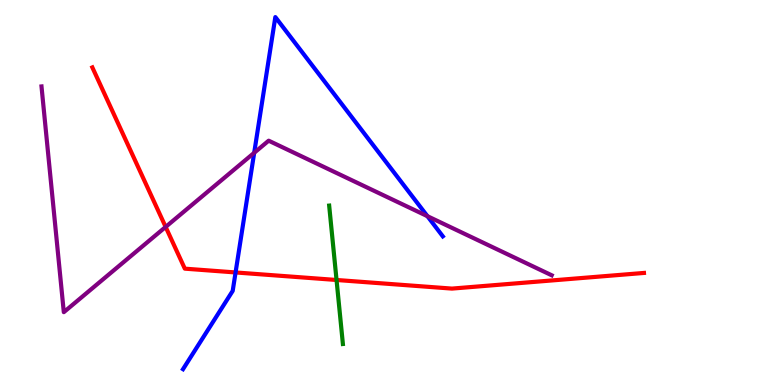[{'lines': ['blue', 'red'], 'intersections': [{'x': 3.04, 'y': 2.92}]}, {'lines': ['green', 'red'], 'intersections': [{'x': 4.34, 'y': 2.73}]}, {'lines': ['purple', 'red'], 'intersections': [{'x': 2.14, 'y': 4.11}]}, {'lines': ['blue', 'green'], 'intersections': []}, {'lines': ['blue', 'purple'], 'intersections': [{'x': 3.28, 'y': 6.03}, {'x': 5.52, 'y': 4.38}]}, {'lines': ['green', 'purple'], 'intersections': []}]